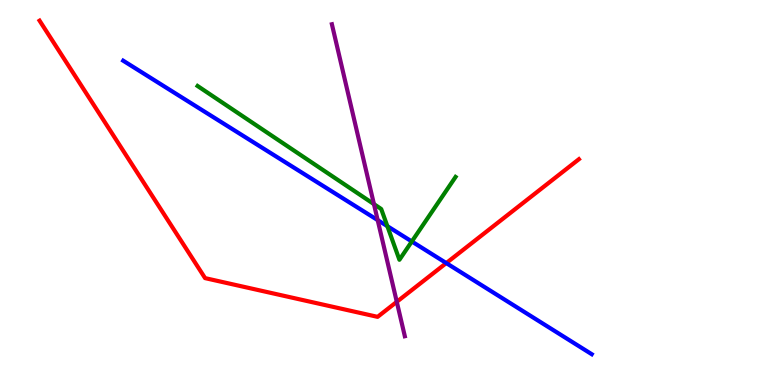[{'lines': ['blue', 'red'], 'intersections': [{'x': 5.76, 'y': 3.17}]}, {'lines': ['green', 'red'], 'intersections': []}, {'lines': ['purple', 'red'], 'intersections': [{'x': 5.12, 'y': 2.16}]}, {'lines': ['blue', 'green'], 'intersections': [{'x': 5.0, 'y': 4.13}, {'x': 5.31, 'y': 3.73}]}, {'lines': ['blue', 'purple'], 'intersections': [{'x': 4.87, 'y': 4.28}]}, {'lines': ['green', 'purple'], 'intersections': [{'x': 4.83, 'y': 4.7}]}]